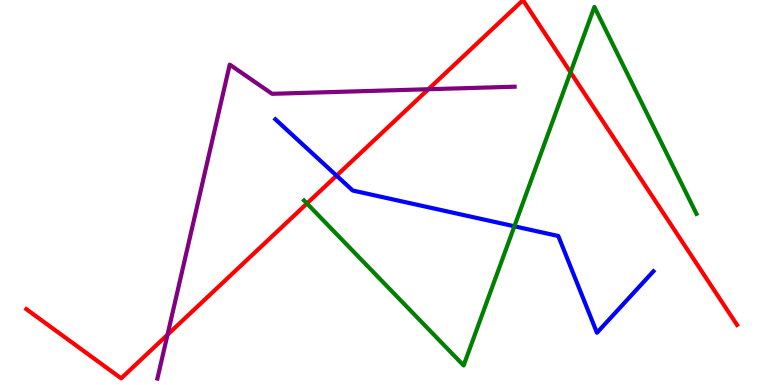[{'lines': ['blue', 'red'], 'intersections': [{'x': 4.34, 'y': 5.44}]}, {'lines': ['green', 'red'], 'intersections': [{'x': 3.96, 'y': 4.71}, {'x': 7.36, 'y': 8.12}]}, {'lines': ['purple', 'red'], 'intersections': [{'x': 2.16, 'y': 1.31}, {'x': 5.53, 'y': 7.68}]}, {'lines': ['blue', 'green'], 'intersections': [{'x': 6.64, 'y': 4.12}]}, {'lines': ['blue', 'purple'], 'intersections': []}, {'lines': ['green', 'purple'], 'intersections': []}]